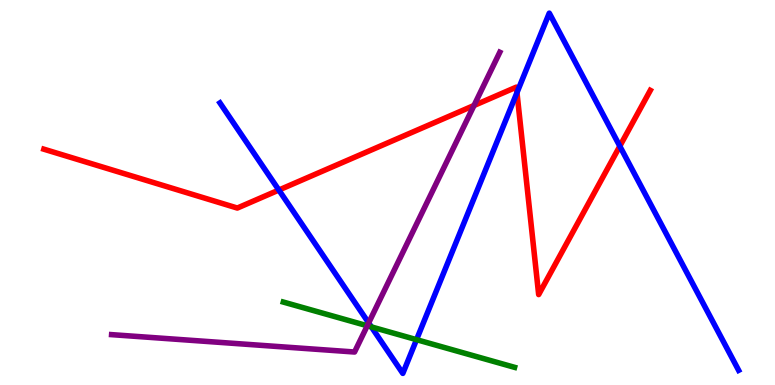[{'lines': ['blue', 'red'], 'intersections': [{'x': 3.6, 'y': 5.06}, {'x': 6.67, 'y': 7.59}, {'x': 8.0, 'y': 6.2}]}, {'lines': ['green', 'red'], 'intersections': []}, {'lines': ['purple', 'red'], 'intersections': [{'x': 6.12, 'y': 7.26}]}, {'lines': ['blue', 'green'], 'intersections': [{'x': 4.79, 'y': 1.51}, {'x': 5.37, 'y': 1.18}]}, {'lines': ['blue', 'purple'], 'intersections': [{'x': 4.76, 'y': 1.61}]}, {'lines': ['green', 'purple'], 'intersections': [{'x': 4.74, 'y': 1.54}]}]